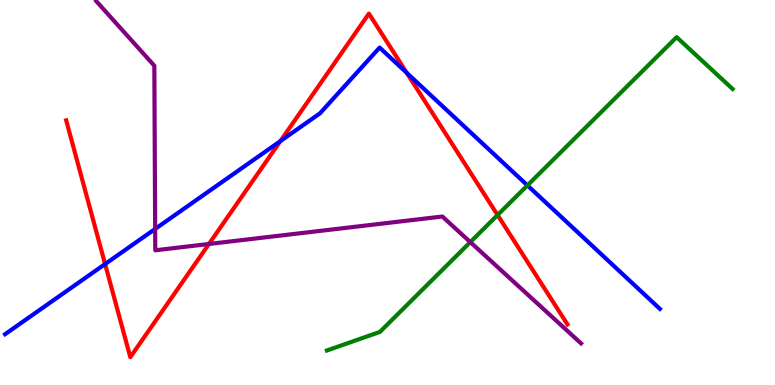[{'lines': ['blue', 'red'], 'intersections': [{'x': 1.36, 'y': 3.14}, {'x': 3.62, 'y': 6.33}, {'x': 5.25, 'y': 8.11}]}, {'lines': ['green', 'red'], 'intersections': [{'x': 6.42, 'y': 4.41}]}, {'lines': ['purple', 'red'], 'intersections': [{'x': 2.7, 'y': 3.66}]}, {'lines': ['blue', 'green'], 'intersections': [{'x': 6.81, 'y': 5.18}]}, {'lines': ['blue', 'purple'], 'intersections': [{'x': 2.0, 'y': 4.05}]}, {'lines': ['green', 'purple'], 'intersections': [{'x': 6.07, 'y': 3.71}]}]